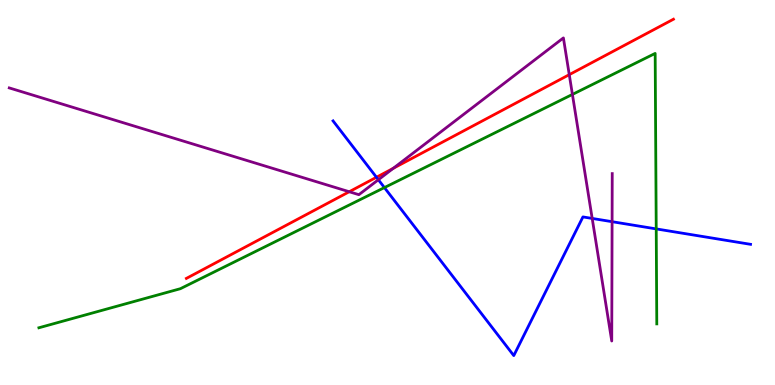[{'lines': ['blue', 'red'], 'intersections': [{'x': 4.86, 'y': 5.4}]}, {'lines': ['green', 'red'], 'intersections': []}, {'lines': ['purple', 'red'], 'intersections': [{'x': 4.51, 'y': 5.02}, {'x': 5.07, 'y': 5.63}, {'x': 7.35, 'y': 8.06}]}, {'lines': ['blue', 'green'], 'intersections': [{'x': 4.96, 'y': 5.13}, {'x': 8.47, 'y': 4.05}]}, {'lines': ['blue', 'purple'], 'intersections': [{'x': 4.88, 'y': 5.33}, {'x': 7.64, 'y': 4.33}, {'x': 7.9, 'y': 4.24}]}, {'lines': ['green', 'purple'], 'intersections': [{'x': 7.39, 'y': 7.55}]}]